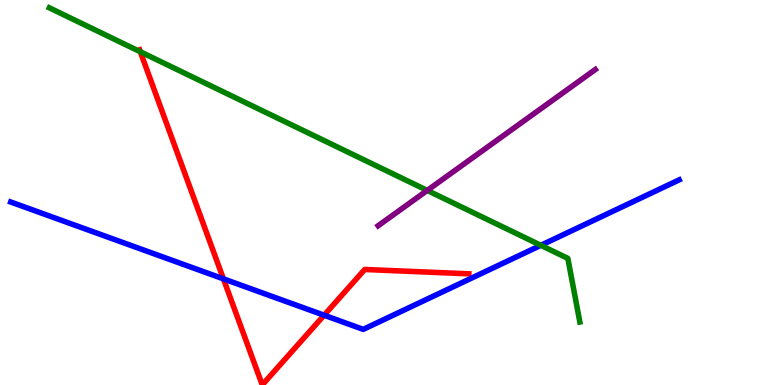[{'lines': ['blue', 'red'], 'intersections': [{'x': 2.88, 'y': 2.76}, {'x': 4.18, 'y': 1.81}]}, {'lines': ['green', 'red'], 'intersections': [{'x': 1.81, 'y': 8.66}]}, {'lines': ['purple', 'red'], 'intersections': []}, {'lines': ['blue', 'green'], 'intersections': [{'x': 6.98, 'y': 3.63}]}, {'lines': ['blue', 'purple'], 'intersections': []}, {'lines': ['green', 'purple'], 'intersections': [{'x': 5.51, 'y': 5.05}]}]